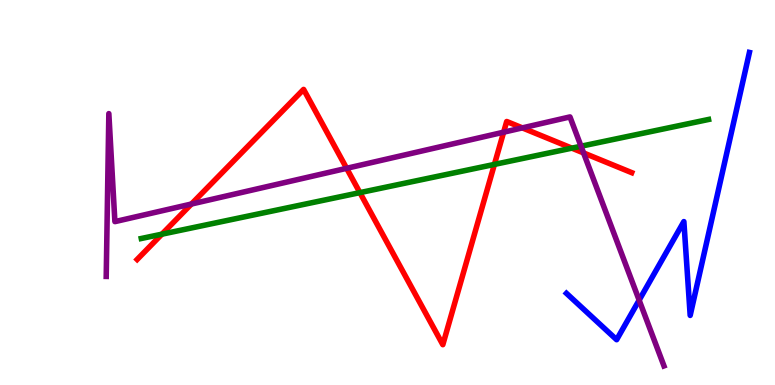[{'lines': ['blue', 'red'], 'intersections': []}, {'lines': ['green', 'red'], 'intersections': [{'x': 2.09, 'y': 3.92}, {'x': 4.64, 'y': 5.0}, {'x': 6.38, 'y': 5.73}, {'x': 7.38, 'y': 6.15}]}, {'lines': ['purple', 'red'], 'intersections': [{'x': 2.47, 'y': 4.7}, {'x': 4.47, 'y': 5.63}, {'x': 6.5, 'y': 6.57}, {'x': 6.74, 'y': 6.68}, {'x': 7.53, 'y': 6.03}]}, {'lines': ['blue', 'green'], 'intersections': []}, {'lines': ['blue', 'purple'], 'intersections': [{'x': 8.25, 'y': 2.2}]}, {'lines': ['green', 'purple'], 'intersections': [{'x': 7.5, 'y': 6.2}]}]